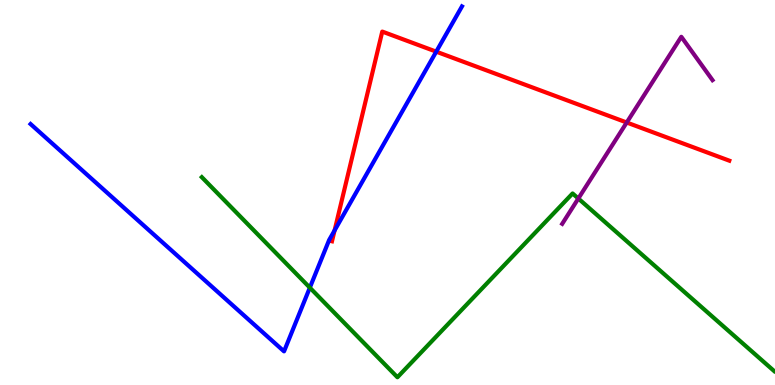[{'lines': ['blue', 'red'], 'intersections': [{'x': 4.32, 'y': 4.01}, {'x': 5.63, 'y': 8.66}]}, {'lines': ['green', 'red'], 'intersections': []}, {'lines': ['purple', 'red'], 'intersections': [{'x': 8.09, 'y': 6.82}]}, {'lines': ['blue', 'green'], 'intersections': [{'x': 4.0, 'y': 2.53}]}, {'lines': ['blue', 'purple'], 'intersections': []}, {'lines': ['green', 'purple'], 'intersections': [{'x': 7.46, 'y': 4.84}]}]